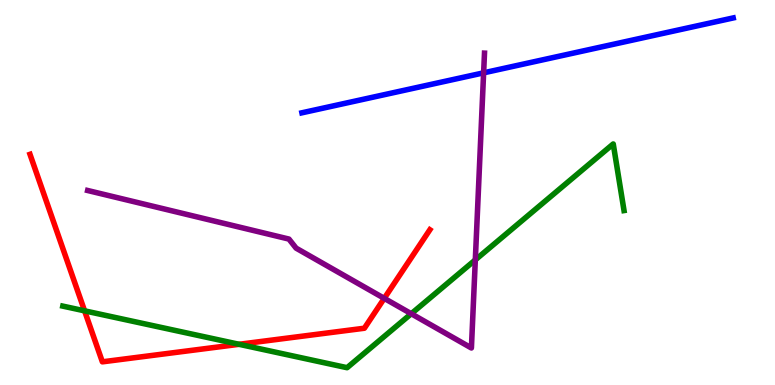[{'lines': ['blue', 'red'], 'intersections': []}, {'lines': ['green', 'red'], 'intersections': [{'x': 1.09, 'y': 1.93}, {'x': 3.08, 'y': 1.06}]}, {'lines': ['purple', 'red'], 'intersections': [{'x': 4.96, 'y': 2.25}]}, {'lines': ['blue', 'green'], 'intersections': []}, {'lines': ['blue', 'purple'], 'intersections': [{'x': 6.24, 'y': 8.11}]}, {'lines': ['green', 'purple'], 'intersections': [{'x': 5.31, 'y': 1.85}, {'x': 6.13, 'y': 3.25}]}]